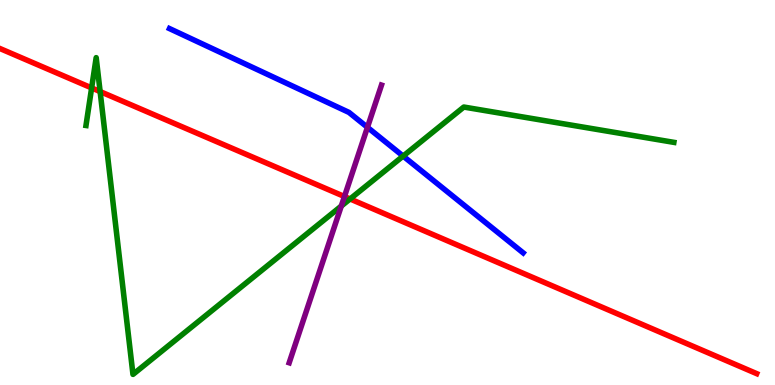[{'lines': ['blue', 'red'], 'intersections': []}, {'lines': ['green', 'red'], 'intersections': [{'x': 1.18, 'y': 7.72}, {'x': 1.29, 'y': 7.62}, {'x': 4.52, 'y': 4.83}]}, {'lines': ['purple', 'red'], 'intersections': [{'x': 4.44, 'y': 4.9}]}, {'lines': ['blue', 'green'], 'intersections': [{'x': 5.2, 'y': 5.95}]}, {'lines': ['blue', 'purple'], 'intersections': [{'x': 4.74, 'y': 6.69}]}, {'lines': ['green', 'purple'], 'intersections': [{'x': 4.4, 'y': 4.65}]}]